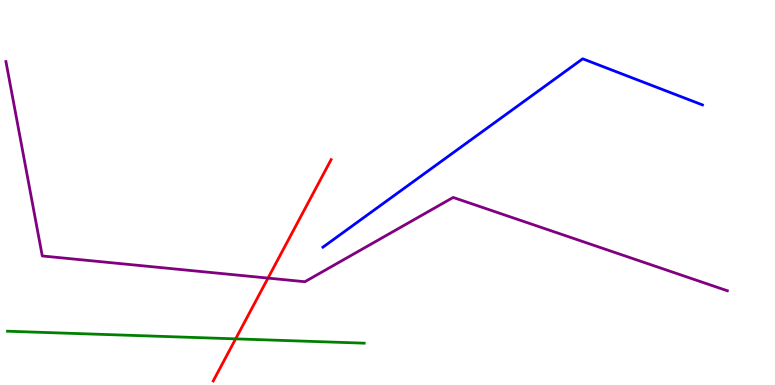[{'lines': ['blue', 'red'], 'intersections': []}, {'lines': ['green', 'red'], 'intersections': [{'x': 3.04, 'y': 1.2}]}, {'lines': ['purple', 'red'], 'intersections': [{'x': 3.46, 'y': 2.78}]}, {'lines': ['blue', 'green'], 'intersections': []}, {'lines': ['blue', 'purple'], 'intersections': []}, {'lines': ['green', 'purple'], 'intersections': []}]